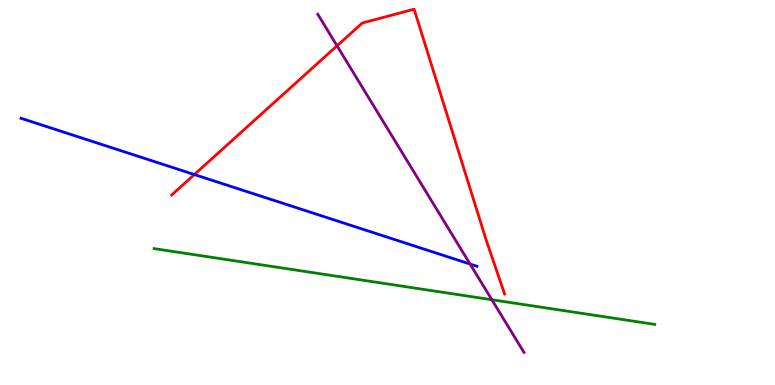[{'lines': ['blue', 'red'], 'intersections': [{'x': 2.51, 'y': 5.47}]}, {'lines': ['green', 'red'], 'intersections': []}, {'lines': ['purple', 'red'], 'intersections': [{'x': 4.35, 'y': 8.81}]}, {'lines': ['blue', 'green'], 'intersections': []}, {'lines': ['blue', 'purple'], 'intersections': [{'x': 6.07, 'y': 3.14}]}, {'lines': ['green', 'purple'], 'intersections': [{'x': 6.35, 'y': 2.21}]}]